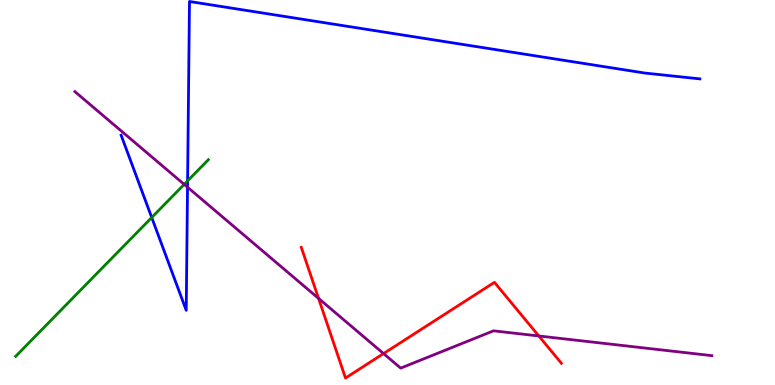[{'lines': ['blue', 'red'], 'intersections': []}, {'lines': ['green', 'red'], 'intersections': []}, {'lines': ['purple', 'red'], 'intersections': [{'x': 4.11, 'y': 2.25}, {'x': 4.95, 'y': 0.816}, {'x': 6.95, 'y': 1.27}]}, {'lines': ['blue', 'green'], 'intersections': [{'x': 1.96, 'y': 4.35}, {'x': 2.42, 'y': 5.3}]}, {'lines': ['blue', 'purple'], 'intersections': [{'x': 2.42, 'y': 5.14}]}, {'lines': ['green', 'purple'], 'intersections': [{'x': 2.38, 'y': 5.21}]}]